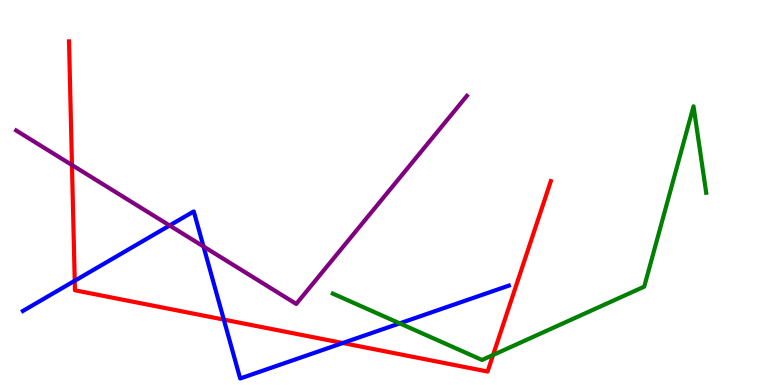[{'lines': ['blue', 'red'], 'intersections': [{'x': 0.964, 'y': 2.71}, {'x': 2.89, 'y': 1.7}, {'x': 4.42, 'y': 1.09}]}, {'lines': ['green', 'red'], 'intersections': [{'x': 6.36, 'y': 0.78}]}, {'lines': ['purple', 'red'], 'intersections': [{'x': 0.929, 'y': 5.71}]}, {'lines': ['blue', 'green'], 'intersections': [{'x': 5.16, 'y': 1.6}]}, {'lines': ['blue', 'purple'], 'intersections': [{'x': 2.19, 'y': 4.14}, {'x': 2.63, 'y': 3.6}]}, {'lines': ['green', 'purple'], 'intersections': []}]